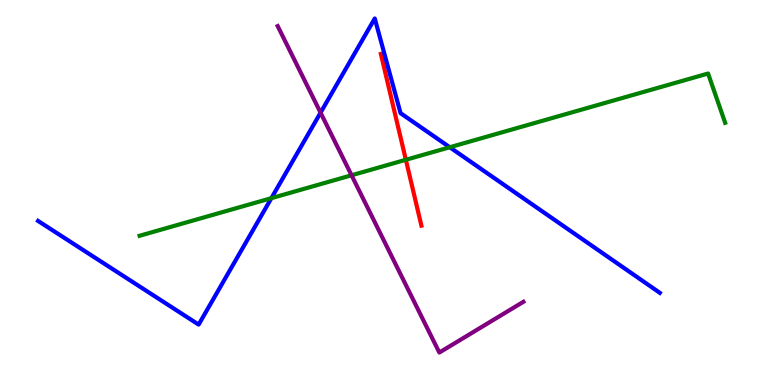[{'lines': ['blue', 'red'], 'intersections': []}, {'lines': ['green', 'red'], 'intersections': [{'x': 5.24, 'y': 5.85}]}, {'lines': ['purple', 'red'], 'intersections': []}, {'lines': ['blue', 'green'], 'intersections': [{'x': 3.5, 'y': 4.85}, {'x': 5.8, 'y': 6.18}]}, {'lines': ['blue', 'purple'], 'intersections': [{'x': 4.14, 'y': 7.07}]}, {'lines': ['green', 'purple'], 'intersections': [{'x': 4.54, 'y': 5.45}]}]